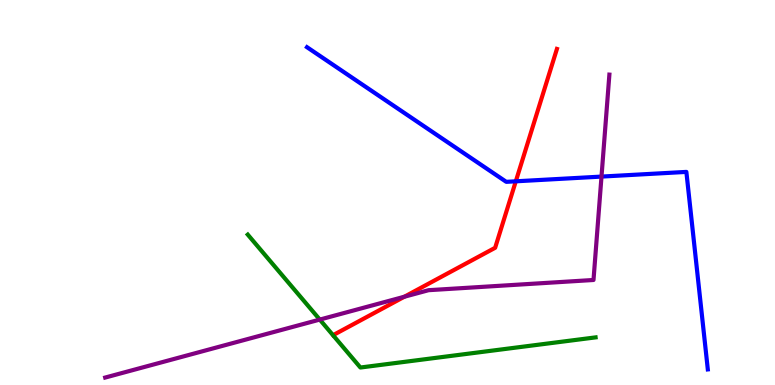[{'lines': ['blue', 'red'], 'intersections': [{'x': 6.66, 'y': 5.29}]}, {'lines': ['green', 'red'], 'intersections': []}, {'lines': ['purple', 'red'], 'intersections': [{'x': 5.22, 'y': 2.29}]}, {'lines': ['blue', 'green'], 'intersections': []}, {'lines': ['blue', 'purple'], 'intersections': [{'x': 7.76, 'y': 5.41}]}, {'lines': ['green', 'purple'], 'intersections': [{'x': 4.13, 'y': 1.7}]}]